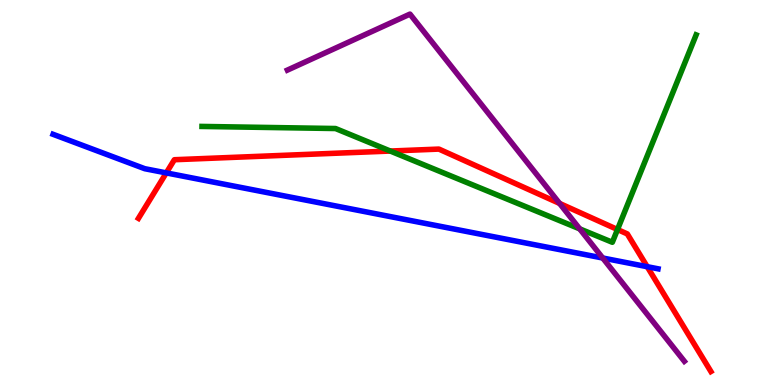[{'lines': ['blue', 'red'], 'intersections': [{'x': 2.15, 'y': 5.51}, {'x': 8.35, 'y': 3.07}]}, {'lines': ['green', 'red'], 'intersections': [{'x': 5.04, 'y': 6.08}, {'x': 7.97, 'y': 4.04}]}, {'lines': ['purple', 'red'], 'intersections': [{'x': 7.22, 'y': 4.72}]}, {'lines': ['blue', 'green'], 'intersections': []}, {'lines': ['blue', 'purple'], 'intersections': [{'x': 7.78, 'y': 3.3}]}, {'lines': ['green', 'purple'], 'intersections': [{'x': 7.48, 'y': 4.06}]}]